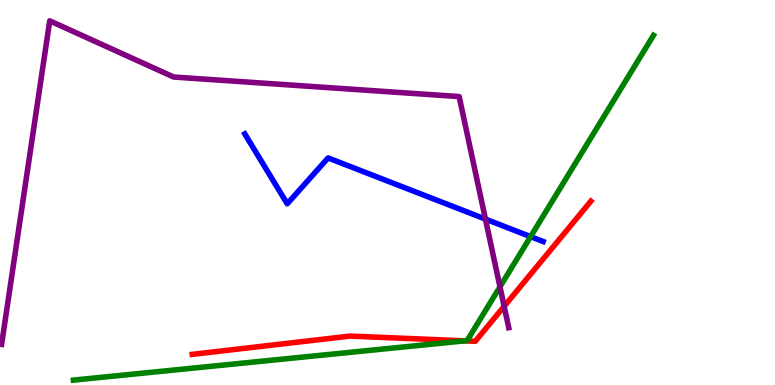[{'lines': ['blue', 'red'], 'intersections': []}, {'lines': ['green', 'red'], 'intersections': [{'x': 6.0, 'y': 1.15}]}, {'lines': ['purple', 'red'], 'intersections': [{'x': 6.51, 'y': 2.04}]}, {'lines': ['blue', 'green'], 'intersections': [{'x': 6.85, 'y': 3.85}]}, {'lines': ['blue', 'purple'], 'intersections': [{'x': 6.26, 'y': 4.31}]}, {'lines': ['green', 'purple'], 'intersections': [{'x': 6.45, 'y': 2.55}]}]